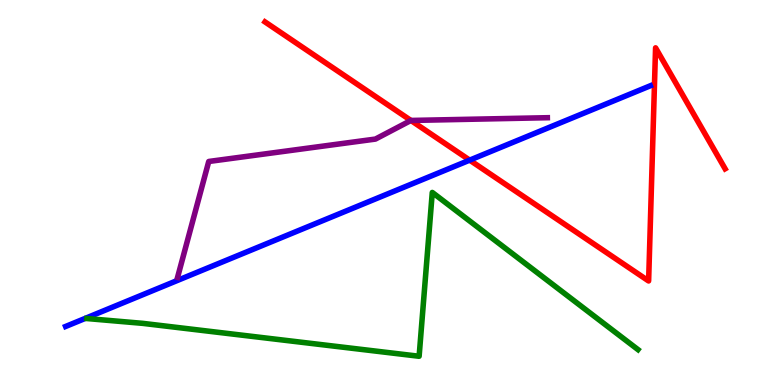[{'lines': ['blue', 'red'], 'intersections': [{'x': 6.06, 'y': 5.84}]}, {'lines': ['green', 'red'], 'intersections': []}, {'lines': ['purple', 'red'], 'intersections': [{'x': 5.3, 'y': 6.87}]}, {'lines': ['blue', 'green'], 'intersections': []}, {'lines': ['blue', 'purple'], 'intersections': []}, {'lines': ['green', 'purple'], 'intersections': []}]